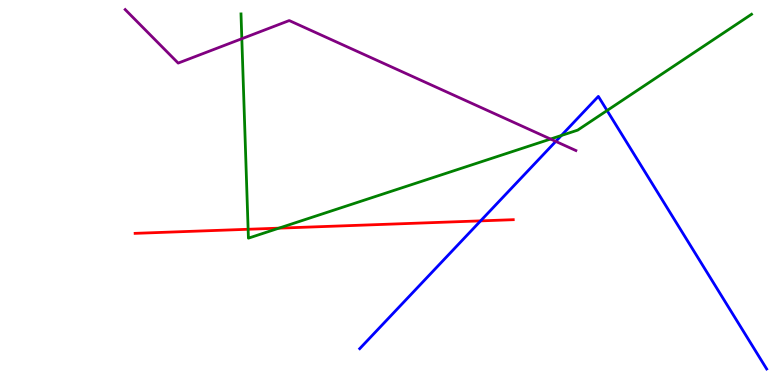[{'lines': ['blue', 'red'], 'intersections': [{'x': 6.2, 'y': 4.26}]}, {'lines': ['green', 'red'], 'intersections': [{'x': 3.2, 'y': 4.04}, {'x': 3.6, 'y': 4.07}]}, {'lines': ['purple', 'red'], 'intersections': []}, {'lines': ['blue', 'green'], 'intersections': [{'x': 7.24, 'y': 6.48}, {'x': 7.83, 'y': 7.13}]}, {'lines': ['blue', 'purple'], 'intersections': [{'x': 7.17, 'y': 6.33}]}, {'lines': ['green', 'purple'], 'intersections': [{'x': 3.12, 'y': 8.99}, {'x': 7.1, 'y': 6.39}]}]